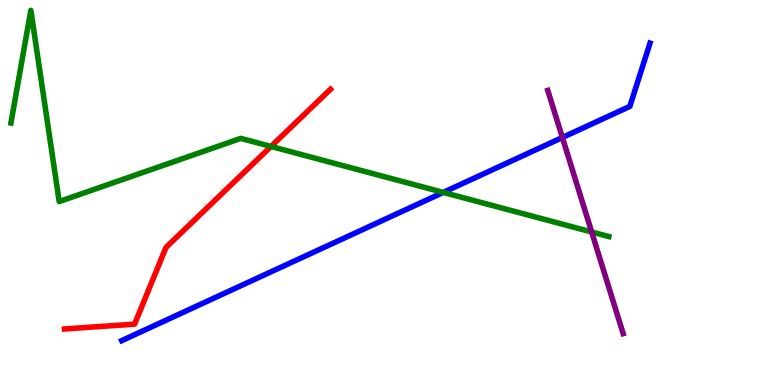[{'lines': ['blue', 'red'], 'intersections': []}, {'lines': ['green', 'red'], 'intersections': [{'x': 3.5, 'y': 6.2}]}, {'lines': ['purple', 'red'], 'intersections': []}, {'lines': ['blue', 'green'], 'intersections': [{'x': 5.72, 'y': 5.0}]}, {'lines': ['blue', 'purple'], 'intersections': [{'x': 7.26, 'y': 6.43}]}, {'lines': ['green', 'purple'], 'intersections': [{'x': 7.63, 'y': 3.97}]}]